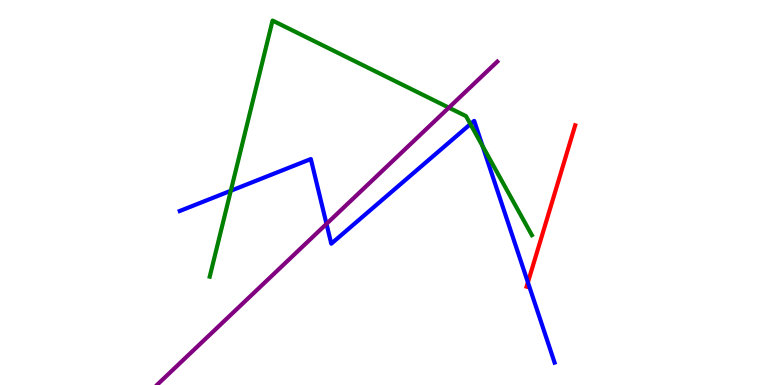[{'lines': ['blue', 'red'], 'intersections': [{'x': 6.81, 'y': 2.67}]}, {'lines': ['green', 'red'], 'intersections': []}, {'lines': ['purple', 'red'], 'intersections': []}, {'lines': ['blue', 'green'], 'intersections': [{'x': 2.98, 'y': 5.05}, {'x': 6.07, 'y': 6.78}, {'x': 6.23, 'y': 6.2}]}, {'lines': ['blue', 'purple'], 'intersections': [{'x': 4.21, 'y': 4.18}]}, {'lines': ['green', 'purple'], 'intersections': [{'x': 5.79, 'y': 7.2}]}]